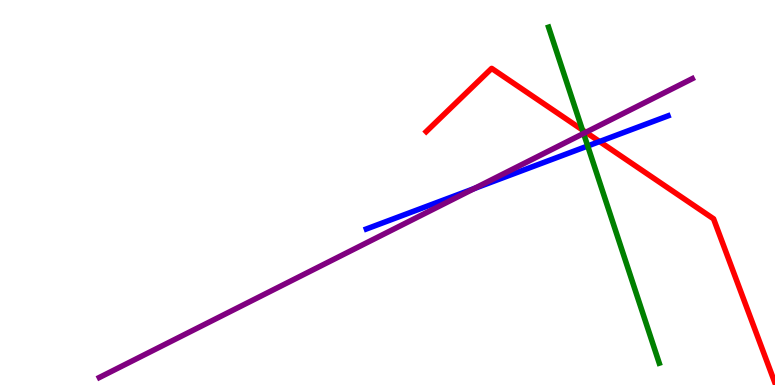[{'lines': ['blue', 'red'], 'intersections': [{'x': 7.74, 'y': 6.32}]}, {'lines': ['green', 'red'], 'intersections': [{'x': 7.51, 'y': 6.63}]}, {'lines': ['purple', 'red'], 'intersections': [{'x': 7.56, 'y': 6.56}]}, {'lines': ['blue', 'green'], 'intersections': [{'x': 7.58, 'y': 6.21}]}, {'lines': ['blue', 'purple'], 'intersections': [{'x': 6.12, 'y': 5.1}]}, {'lines': ['green', 'purple'], 'intersections': [{'x': 7.53, 'y': 6.53}]}]